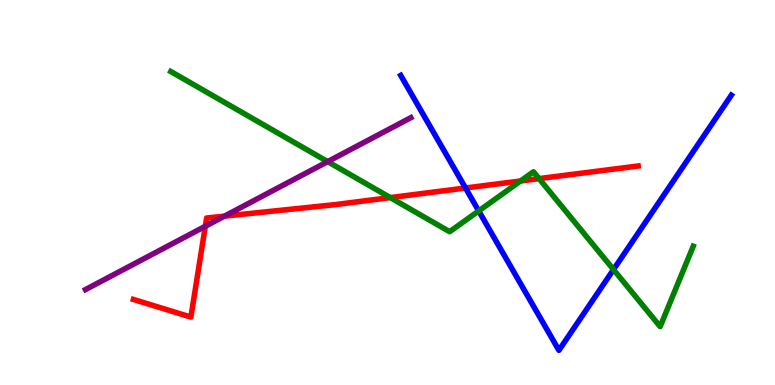[{'lines': ['blue', 'red'], 'intersections': [{'x': 6.01, 'y': 5.12}]}, {'lines': ['green', 'red'], 'intersections': [{'x': 5.04, 'y': 4.87}, {'x': 6.72, 'y': 5.3}, {'x': 6.96, 'y': 5.36}]}, {'lines': ['purple', 'red'], 'intersections': [{'x': 2.65, 'y': 4.12}, {'x': 2.9, 'y': 4.39}]}, {'lines': ['blue', 'green'], 'intersections': [{'x': 6.18, 'y': 4.52}, {'x': 7.92, 'y': 3.0}]}, {'lines': ['blue', 'purple'], 'intersections': []}, {'lines': ['green', 'purple'], 'intersections': [{'x': 4.23, 'y': 5.8}]}]